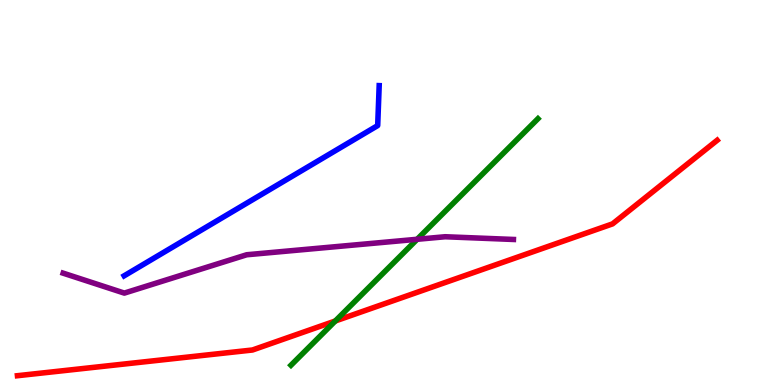[{'lines': ['blue', 'red'], 'intersections': []}, {'lines': ['green', 'red'], 'intersections': [{'x': 4.33, 'y': 1.66}]}, {'lines': ['purple', 'red'], 'intersections': []}, {'lines': ['blue', 'green'], 'intersections': []}, {'lines': ['blue', 'purple'], 'intersections': []}, {'lines': ['green', 'purple'], 'intersections': [{'x': 5.38, 'y': 3.78}]}]